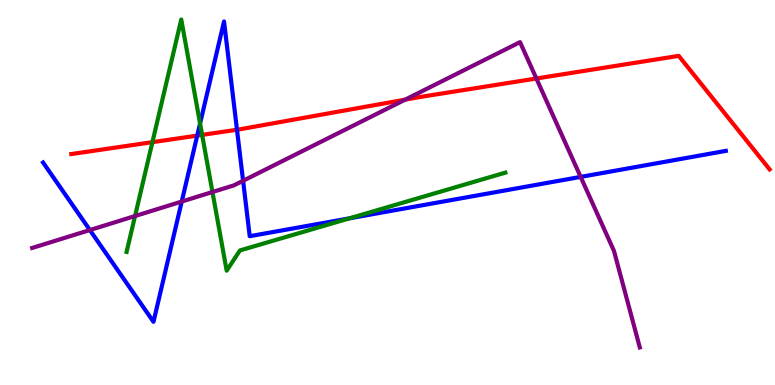[{'lines': ['blue', 'red'], 'intersections': [{'x': 2.54, 'y': 6.48}, {'x': 3.06, 'y': 6.63}]}, {'lines': ['green', 'red'], 'intersections': [{'x': 1.97, 'y': 6.31}, {'x': 2.61, 'y': 6.5}]}, {'lines': ['purple', 'red'], 'intersections': [{'x': 5.23, 'y': 7.41}, {'x': 6.92, 'y': 7.96}]}, {'lines': ['blue', 'green'], 'intersections': [{'x': 2.58, 'y': 6.79}, {'x': 4.51, 'y': 4.33}]}, {'lines': ['blue', 'purple'], 'intersections': [{'x': 1.16, 'y': 4.02}, {'x': 2.35, 'y': 4.77}, {'x': 3.14, 'y': 5.3}, {'x': 7.49, 'y': 5.41}]}, {'lines': ['green', 'purple'], 'intersections': [{'x': 1.74, 'y': 4.39}, {'x': 2.74, 'y': 5.01}]}]